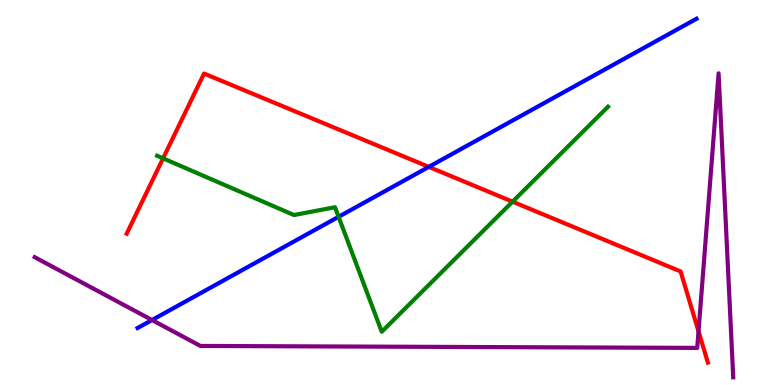[{'lines': ['blue', 'red'], 'intersections': [{'x': 5.53, 'y': 5.67}]}, {'lines': ['green', 'red'], 'intersections': [{'x': 2.1, 'y': 5.89}, {'x': 6.61, 'y': 4.76}]}, {'lines': ['purple', 'red'], 'intersections': [{'x': 9.01, 'y': 1.39}]}, {'lines': ['blue', 'green'], 'intersections': [{'x': 4.37, 'y': 4.37}]}, {'lines': ['blue', 'purple'], 'intersections': [{'x': 1.96, 'y': 1.69}]}, {'lines': ['green', 'purple'], 'intersections': []}]